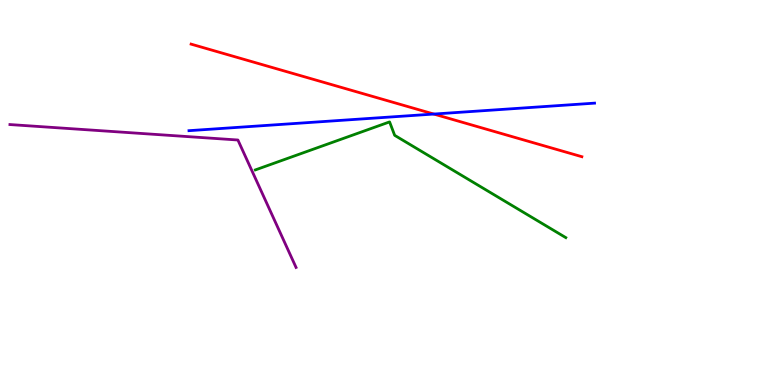[{'lines': ['blue', 'red'], 'intersections': [{'x': 5.6, 'y': 7.04}]}, {'lines': ['green', 'red'], 'intersections': []}, {'lines': ['purple', 'red'], 'intersections': []}, {'lines': ['blue', 'green'], 'intersections': []}, {'lines': ['blue', 'purple'], 'intersections': []}, {'lines': ['green', 'purple'], 'intersections': []}]